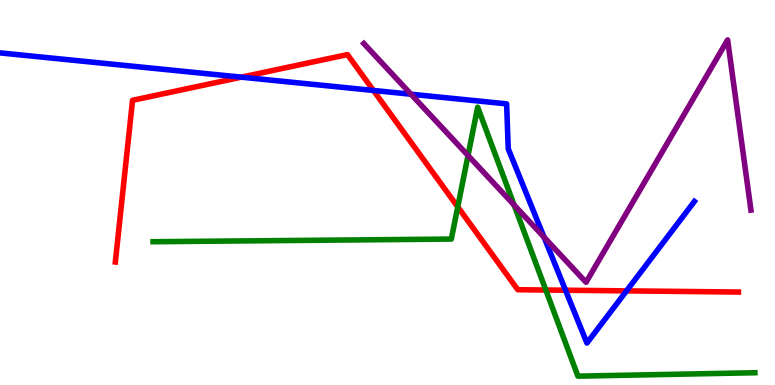[{'lines': ['blue', 'red'], 'intersections': [{'x': 3.11, 'y': 8.0}, {'x': 4.82, 'y': 7.65}, {'x': 7.3, 'y': 2.46}, {'x': 8.08, 'y': 2.45}]}, {'lines': ['green', 'red'], 'intersections': [{'x': 5.91, 'y': 4.63}, {'x': 7.04, 'y': 2.47}]}, {'lines': ['purple', 'red'], 'intersections': []}, {'lines': ['blue', 'green'], 'intersections': []}, {'lines': ['blue', 'purple'], 'intersections': [{'x': 5.3, 'y': 7.55}, {'x': 7.02, 'y': 3.84}]}, {'lines': ['green', 'purple'], 'intersections': [{'x': 6.04, 'y': 5.96}, {'x': 6.63, 'y': 4.67}]}]